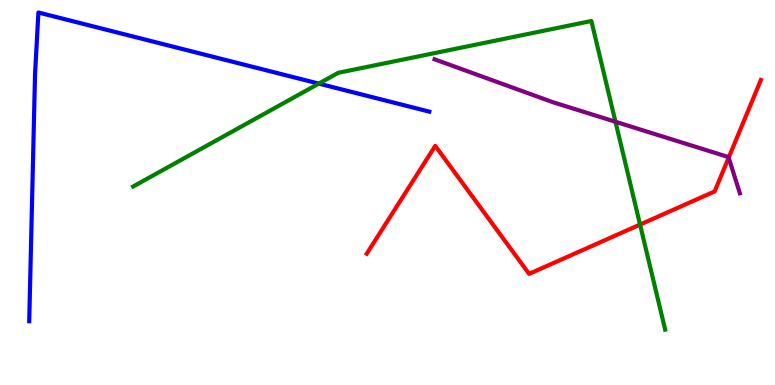[{'lines': ['blue', 'red'], 'intersections': []}, {'lines': ['green', 'red'], 'intersections': [{'x': 8.26, 'y': 4.17}]}, {'lines': ['purple', 'red'], 'intersections': [{'x': 9.4, 'y': 5.91}]}, {'lines': ['blue', 'green'], 'intersections': [{'x': 4.11, 'y': 7.83}]}, {'lines': ['blue', 'purple'], 'intersections': []}, {'lines': ['green', 'purple'], 'intersections': [{'x': 7.94, 'y': 6.84}]}]